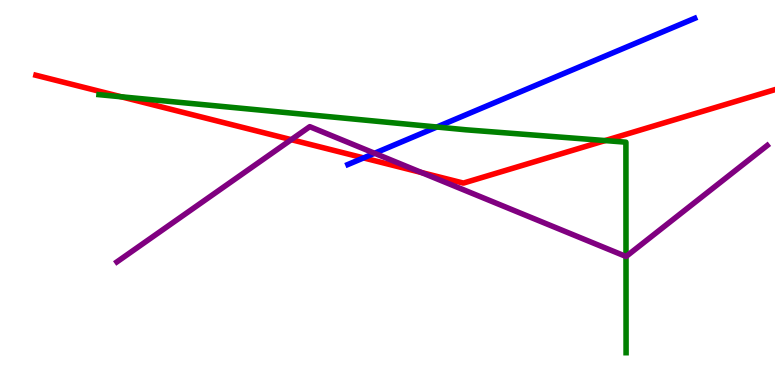[{'lines': ['blue', 'red'], 'intersections': [{'x': 4.69, 'y': 5.9}]}, {'lines': ['green', 'red'], 'intersections': [{'x': 1.56, 'y': 7.49}, {'x': 7.81, 'y': 6.35}]}, {'lines': ['purple', 'red'], 'intersections': [{'x': 3.76, 'y': 6.37}, {'x': 5.44, 'y': 5.52}]}, {'lines': ['blue', 'green'], 'intersections': [{'x': 5.64, 'y': 6.7}]}, {'lines': ['blue', 'purple'], 'intersections': [{'x': 4.83, 'y': 6.02}]}, {'lines': ['green', 'purple'], 'intersections': [{'x': 8.08, 'y': 3.34}]}]